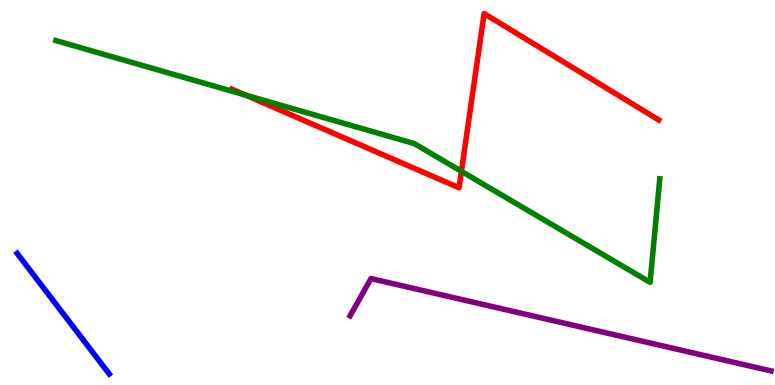[{'lines': ['blue', 'red'], 'intersections': []}, {'lines': ['green', 'red'], 'intersections': [{'x': 3.17, 'y': 7.53}, {'x': 5.95, 'y': 5.55}]}, {'lines': ['purple', 'red'], 'intersections': []}, {'lines': ['blue', 'green'], 'intersections': []}, {'lines': ['blue', 'purple'], 'intersections': []}, {'lines': ['green', 'purple'], 'intersections': []}]